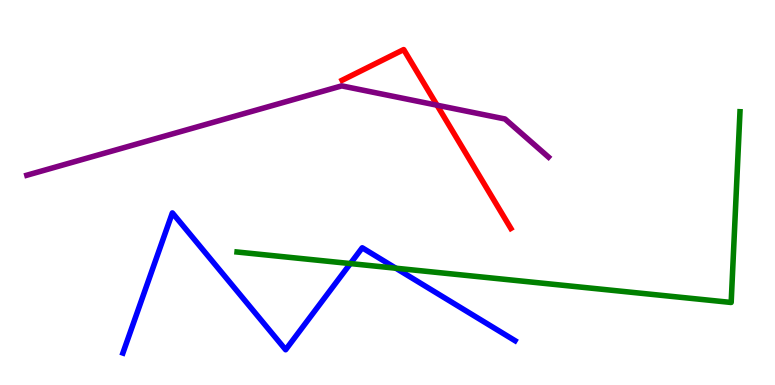[{'lines': ['blue', 'red'], 'intersections': []}, {'lines': ['green', 'red'], 'intersections': []}, {'lines': ['purple', 'red'], 'intersections': [{'x': 5.64, 'y': 7.27}]}, {'lines': ['blue', 'green'], 'intersections': [{'x': 4.52, 'y': 3.15}, {'x': 5.11, 'y': 3.03}]}, {'lines': ['blue', 'purple'], 'intersections': []}, {'lines': ['green', 'purple'], 'intersections': []}]